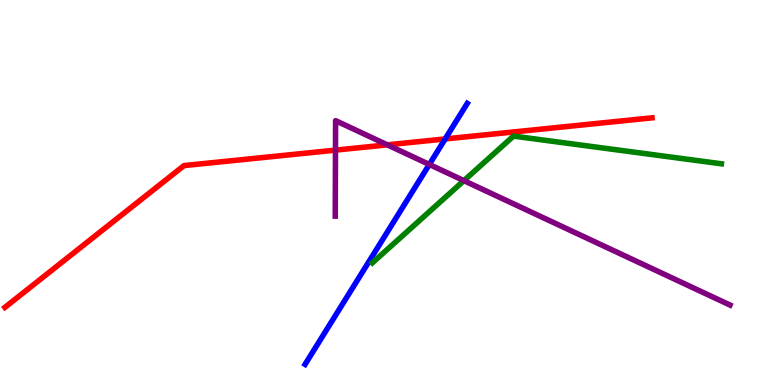[{'lines': ['blue', 'red'], 'intersections': [{'x': 5.74, 'y': 6.39}]}, {'lines': ['green', 'red'], 'intersections': []}, {'lines': ['purple', 'red'], 'intersections': [{'x': 4.33, 'y': 6.1}, {'x': 5.0, 'y': 6.24}]}, {'lines': ['blue', 'green'], 'intersections': []}, {'lines': ['blue', 'purple'], 'intersections': [{'x': 5.54, 'y': 5.73}]}, {'lines': ['green', 'purple'], 'intersections': [{'x': 5.99, 'y': 5.31}]}]